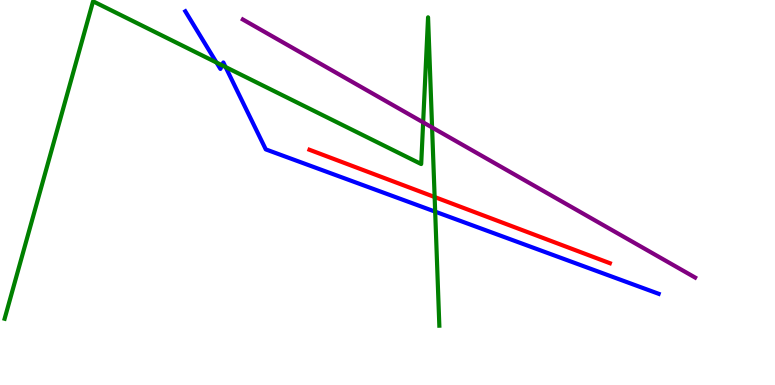[{'lines': ['blue', 'red'], 'intersections': []}, {'lines': ['green', 'red'], 'intersections': [{'x': 5.61, 'y': 4.88}]}, {'lines': ['purple', 'red'], 'intersections': []}, {'lines': ['blue', 'green'], 'intersections': [{'x': 2.79, 'y': 8.38}, {'x': 2.87, 'y': 8.3}, {'x': 2.91, 'y': 8.26}, {'x': 5.62, 'y': 4.5}]}, {'lines': ['blue', 'purple'], 'intersections': []}, {'lines': ['green', 'purple'], 'intersections': [{'x': 5.46, 'y': 6.82}, {'x': 5.58, 'y': 6.69}]}]